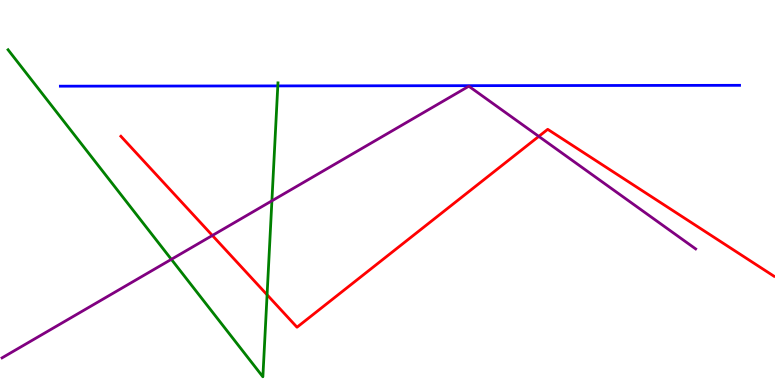[{'lines': ['blue', 'red'], 'intersections': []}, {'lines': ['green', 'red'], 'intersections': [{'x': 3.45, 'y': 2.34}]}, {'lines': ['purple', 'red'], 'intersections': [{'x': 2.74, 'y': 3.88}, {'x': 6.95, 'y': 6.46}]}, {'lines': ['blue', 'green'], 'intersections': [{'x': 3.58, 'y': 7.77}]}, {'lines': ['blue', 'purple'], 'intersections': []}, {'lines': ['green', 'purple'], 'intersections': [{'x': 2.21, 'y': 3.26}, {'x': 3.51, 'y': 4.78}]}]